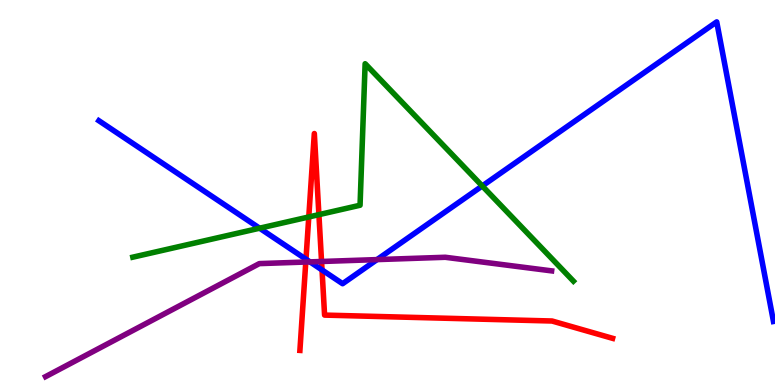[{'lines': ['blue', 'red'], 'intersections': [{'x': 3.95, 'y': 3.27}, {'x': 4.16, 'y': 2.99}]}, {'lines': ['green', 'red'], 'intersections': [{'x': 3.98, 'y': 4.36}, {'x': 4.11, 'y': 4.42}]}, {'lines': ['purple', 'red'], 'intersections': [{'x': 3.95, 'y': 3.19}, {'x': 4.15, 'y': 3.21}]}, {'lines': ['blue', 'green'], 'intersections': [{'x': 3.35, 'y': 4.07}, {'x': 6.22, 'y': 5.17}]}, {'lines': ['blue', 'purple'], 'intersections': [{'x': 4.0, 'y': 3.2}, {'x': 4.86, 'y': 3.26}]}, {'lines': ['green', 'purple'], 'intersections': []}]